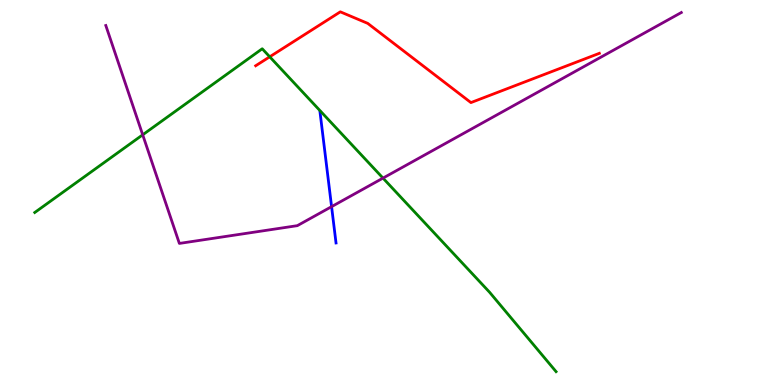[{'lines': ['blue', 'red'], 'intersections': []}, {'lines': ['green', 'red'], 'intersections': [{'x': 3.48, 'y': 8.52}]}, {'lines': ['purple', 'red'], 'intersections': []}, {'lines': ['blue', 'green'], 'intersections': []}, {'lines': ['blue', 'purple'], 'intersections': [{'x': 4.28, 'y': 4.63}]}, {'lines': ['green', 'purple'], 'intersections': [{'x': 1.84, 'y': 6.5}, {'x': 4.94, 'y': 5.37}]}]